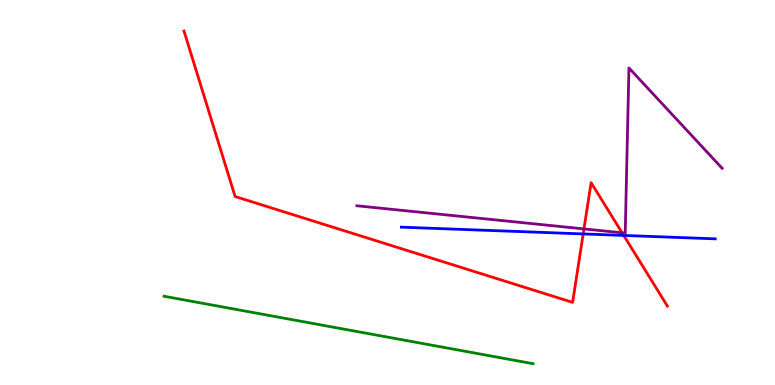[{'lines': ['blue', 'red'], 'intersections': [{'x': 7.53, 'y': 3.92}, {'x': 8.05, 'y': 3.88}]}, {'lines': ['green', 'red'], 'intersections': []}, {'lines': ['purple', 'red'], 'intersections': [{'x': 7.54, 'y': 4.05}, {'x': 8.03, 'y': 3.95}]}, {'lines': ['blue', 'green'], 'intersections': []}, {'lines': ['blue', 'purple'], 'intersections': []}, {'lines': ['green', 'purple'], 'intersections': []}]